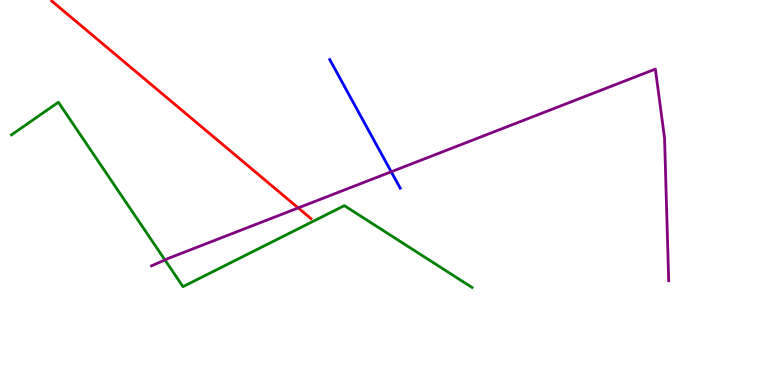[{'lines': ['blue', 'red'], 'intersections': []}, {'lines': ['green', 'red'], 'intersections': []}, {'lines': ['purple', 'red'], 'intersections': [{'x': 3.85, 'y': 4.6}]}, {'lines': ['blue', 'green'], 'intersections': []}, {'lines': ['blue', 'purple'], 'intersections': [{'x': 5.05, 'y': 5.54}]}, {'lines': ['green', 'purple'], 'intersections': [{'x': 2.13, 'y': 3.25}]}]